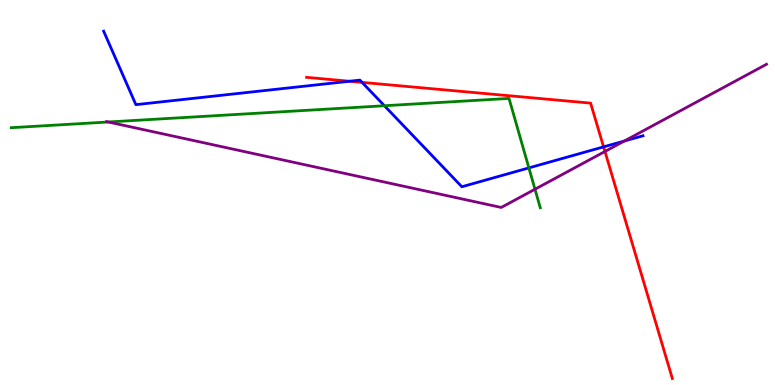[{'lines': ['blue', 'red'], 'intersections': [{'x': 4.51, 'y': 7.89}, {'x': 4.67, 'y': 7.86}, {'x': 7.79, 'y': 6.19}]}, {'lines': ['green', 'red'], 'intersections': []}, {'lines': ['purple', 'red'], 'intersections': [{'x': 7.81, 'y': 6.07}]}, {'lines': ['blue', 'green'], 'intersections': [{'x': 4.96, 'y': 7.25}, {'x': 6.82, 'y': 5.64}]}, {'lines': ['blue', 'purple'], 'intersections': [{'x': 8.06, 'y': 6.34}]}, {'lines': ['green', 'purple'], 'intersections': [{'x': 1.4, 'y': 6.83}, {'x': 6.9, 'y': 5.08}]}]